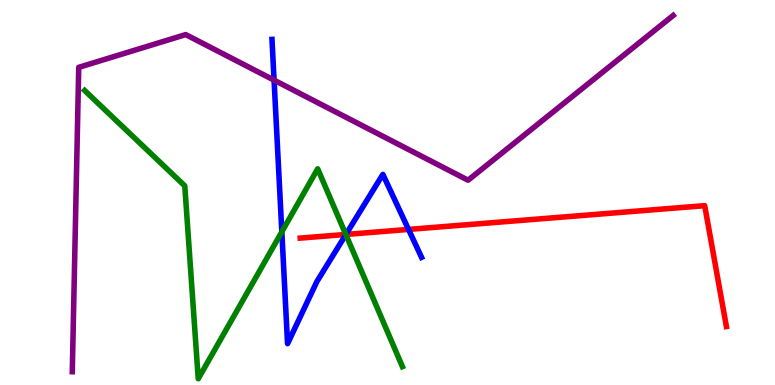[{'lines': ['blue', 'red'], 'intersections': [{'x': 4.46, 'y': 3.91}, {'x': 5.27, 'y': 4.04}]}, {'lines': ['green', 'red'], 'intersections': [{'x': 4.46, 'y': 3.91}]}, {'lines': ['purple', 'red'], 'intersections': []}, {'lines': ['blue', 'green'], 'intersections': [{'x': 3.64, 'y': 3.98}, {'x': 4.46, 'y': 3.91}]}, {'lines': ['blue', 'purple'], 'intersections': [{'x': 3.54, 'y': 7.92}]}, {'lines': ['green', 'purple'], 'intersections': []}]